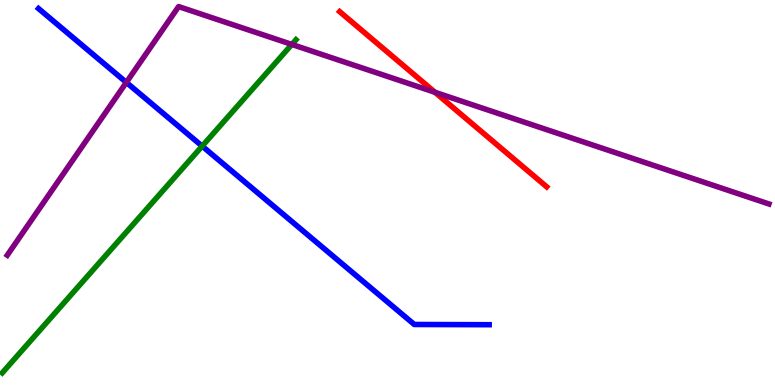[{'lines': ['blue', 'red'], 'intersections': []}, {'lines': ['green', 'red'], 'intersections': []}, {'lines': ['purple', 'red'], 'intersections': [{'x': 5.61, 'y': 7.6}]}, {'lines': ['blue', 'green'], 'intersections': [{'x': 2.61, 'y': 6.2}]}, {'lines': ['blue', 'purple'], 'intersections': [{'x': 1.63, 'y': 7.86}]}, {'lines': ['green', 'purple'], 'intersections': [{'x': 3.77, 'y': 8.85}]}]